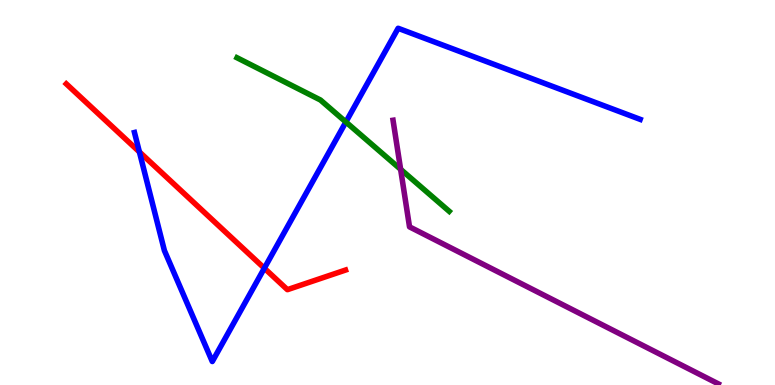[{'lines': ['blue', 'red'], 'intersections': [{'x': 1.8, 'y': 6.05}, {'x': 3.41, 'y': 3.03}]}, {'lines': ['green', 'red'], 'intersections': []}, {'lines': ['purple', 'red'], 'intersections': []}, {'lines': ['blue', 'green'], 'intersections': [{'x': 4.46, 'y': 6.83}]}, {'lines': ['blue', 'purple'], 'intersections': []}, {'lines': ['green', 'purple'], 'intersections': [{'x': 5.17, 'y': 5.6}]}]